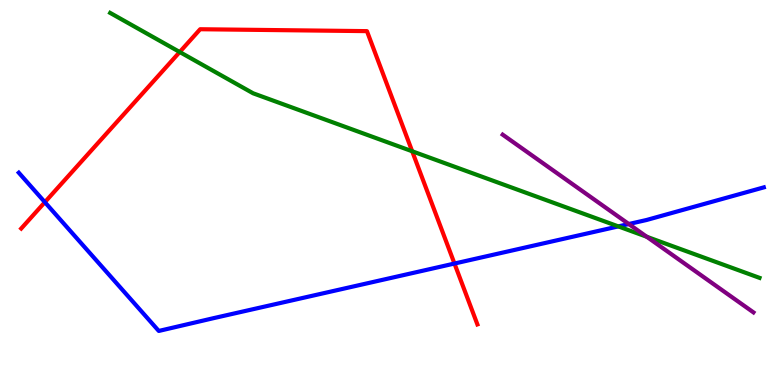[{'lines': ['blue', 'red'], 'intersections': [{'x': 0.579, 'y': 4.75}, {'x': 5.86, 'y': 3.15}]}, {'lines': ['green', 'red'], 'intersections': [{'x': 2.32, 'y': 8.65}, {'x': 5.32, 'y': 6.07}]}, {'lines': ['purple', 'red'], 'intersections': []}, {'lines': ['blue', 'green'], 'intersections': [{'x': 7.98, 'y': 4.12}]}, {'lines': ['blue', 'purple'], 'intersections': [{'x': 8.11, 'y': 4.18}]}, {'lines': ['green', 'purple'], 'intersections': [{'x': 8.35, 'y': 3.85}]}]